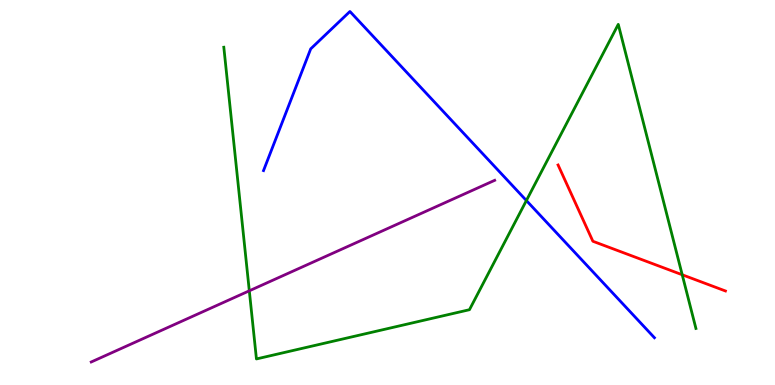[{'lines': ['blue', 'red'], 'intersections': []}, {'lines': ['green', 'red'], 'intersections': [{'x': 8.8, 'y': 2.86}]}, {'lines': ['purple', 'red'], 'intersections': []}, {'lines': ['blue', 'green'], 'intersections': [{'x': 6.79, 'y': 4.79}]}, {'lines': ['blue', 'purple'], 'intersections': []}, {'lines': ['green', 'purple'], 'intersections': [{'x': 3.22, 'y': 2.45}]}]